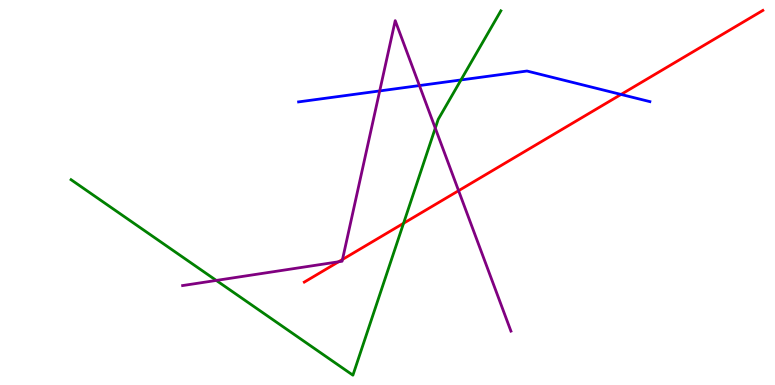[{'lines': ['blue', 'red'], 'intersections': [{'x': 8.01, 'y': 7.55}]}, {'lines': ['green', 'red'], 'intersections': [{'x': 5.21, 'y': 4.2}]}, {'lines': ['purple', 'red'], 'intersections': [{'x': 4.37, 'y': 3.2}, {'x': 4.42, 'y': 3.26}, {'x': 5.92, 'y': 5.05}]}, {'lines': ['blue', 'green'], 'intersections': [{'x': 5.95, 'y': 7.92}]}, {'lines': ['blue', 'purple'], 'intersections': [{'x': 4.9, 'y': 7.64}, {'x': 5.41, 'y': 7.78}]}, {'lines': ['green', 'purple'], 'intersections': [{'x': 2.79, 'y': 2.72}, {'x': 5.62, 'y': 6.67}]}]